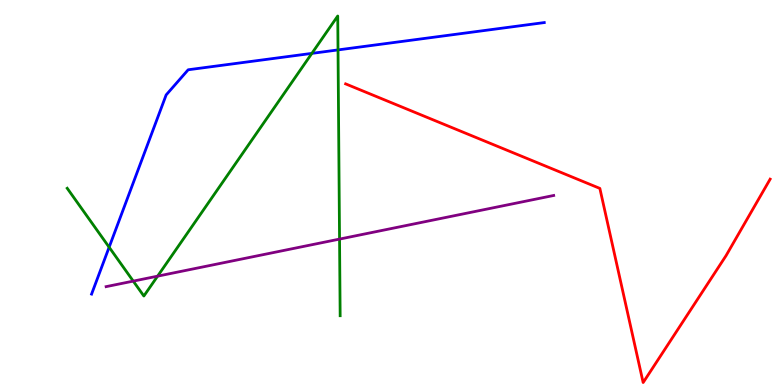[{'lines': ['blue', 'red'], 'intersections': []}, {'lines': ['green', 'red'], 'intersections': []}, {'lines': ['purple', 'red'], 'intersections': []}, {'lines': ['blue', 'green'], 'intersections': [{'x': 1.41, 'y': 3.58}, {'x': 4.02, 'y': 8.61}, {'x': 4.36, 'y': 8.7}]}, {'lines': ['blue', 'purple'], 'intersections': []}, {'lines': ['green', 'purple'], 'intersections': [{'x': 1.72, 'y': 2.7}, {'x': 2.03, 'y': 2.83}, {'x': 4.38, 'y': 3.79}]}]